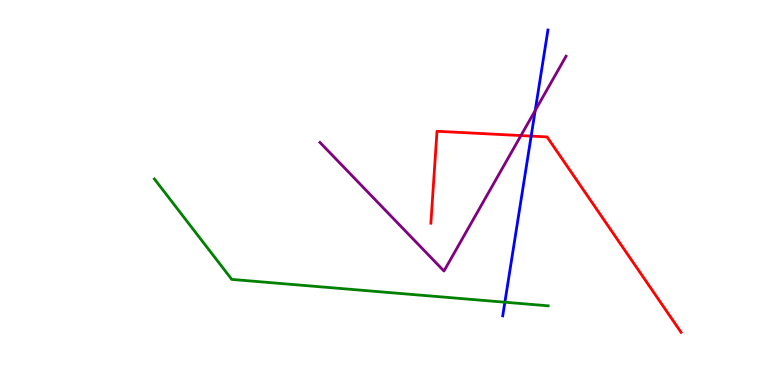[{'lines': ['blue', 'red'], 'intersections': [{'x': 6.85, 'y': 6.46}]}, {'lines': ['green', 'red'], 'intersections': []}, {'lines': ['purple', 'red'], 'intersections': [{'x': 6.72, 'y': 6.48}]}, {'lines': ['blue', 'green'], 'intersections': [{'x': 6.51, 'y': 2.15}]}, {'lines': ['blue', 'purple'], 'intersections': [{'x': 6.91, 'y': 7.13}]}, {'lines': ['green', 'purple'], 'intersections': []}]